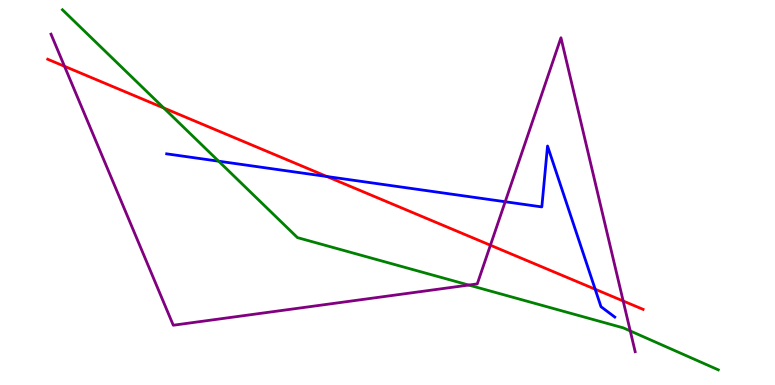[{'lines': ['blue', 'red'], 'intersections': [{'x': 4.22, 'y': 5.42}, {'x': 7.68, 'y': 2.49}]}, {'lines': ['green', 'red'], 'intersections': [{'x': 2.11, 'y': 7.2}]}, {'lines': ['purple', 'red'], 'intersections': [{'x': 0.832, 'y': 8.28}, {'x': 6.33, 'y': 3.63}, {'x': 8.04, 'y': 2.18}]}, {'lines': ['blue', 'green'], 'intersections': [{'x': 2.82, 'y': 5.81}]}, {'lines': ['blue', 'purple'], 'intersections': [{'x': 6.52, 'y': 4.76}]}, {'lines': ['green', 'purple'], 'intersections': [{'x': 6.05, 'y': 2.6}, {'x': 8.13, 'y': 1.4}]}]